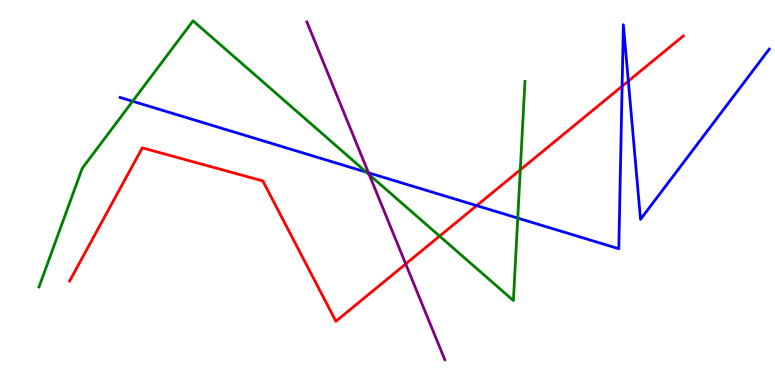[{'lines': ['blue', 'red'], 'intersections': [{'x': 6.15, 'y': 4.66}, {'x': 8.03, 'y': 7.76}, {'x': 8.11, 'y': 7.89}]}, {'lines': ['green', 'red'], 'intersections': [{'x': 5.67, 'y': 3.87}, {'x': 6.71, 'y': 5.59}]}, {'lines': ['purple', 'red'], 'intersections': [{'x': 5.23, 'y': 3.14}]}, {'lines': ['blue', 'green'], 'intersections': [{'x': 1.71, 'y': 7.37}, {'x': 4.73, 'y': 5.53}, {'x': 6.68, 'y': 4.34}]}, {'lines': ['blue', 'purple'], 'intersections': [{'x': 4.75, 'y': 5.51}]}, {'lines': ['green', 'purple'], 'intersections': [{'x': 4.76, 'y': 5.46}]}]